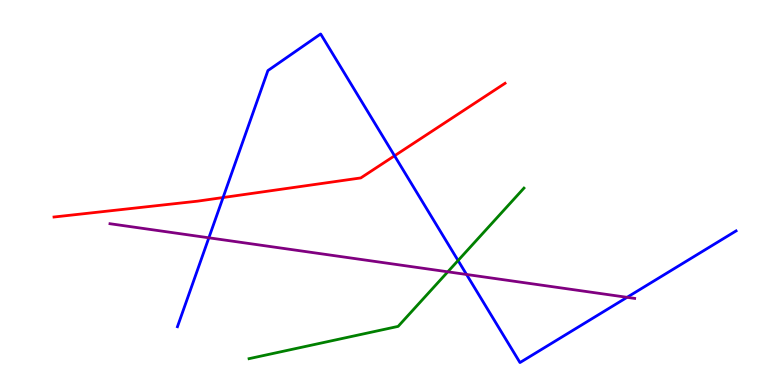[{'lines': ['blue', 'red'], 'intersections': [{'x': 2.88, 'y': 4.87}, {'x': 5.09, 'y': 5.95}]}, {'lines': ['green', 'red'], 'intersections': []}, {'lines': ['purple', 'red'], 'intersections': []}, {'lines': ['blue', 'green'], 'intersections': [{'x': 5.91, 'y': 3.23}]}, {'lines': ['blue', 'purple'], 'intersections': [{'x': 2.69, 'y': 3.82}, {'x': 6.02, 'y': 2.87}, {'x': 8.09, 'y': 2.28}]}, {'lines': ['green', 'purple'], 'intersections': [{'x': 5.78, 'y': 2.94}]}]